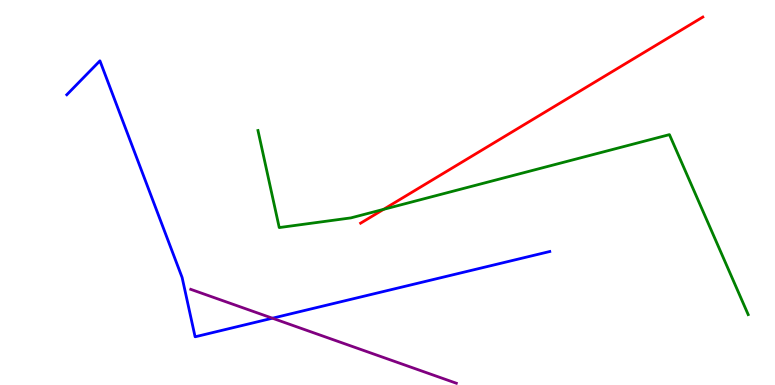[{'lines': ['blue', 'red'], 'intersections': []}, {'lines': ['green', 'red'], 'intersections': [{'x': 4.95, 'y': 4.56}]}, {'lines': ['purple', 'red'], 'intersections': []}, {'lines': ['blue', 'green'], 'intersections': []}, {'lines': ['blue', 'purple'], 'intersections': [{'x': 3.52, 'y': 1.73}]}, {'lines': ['green', 'purple'], 'intersections': []}]